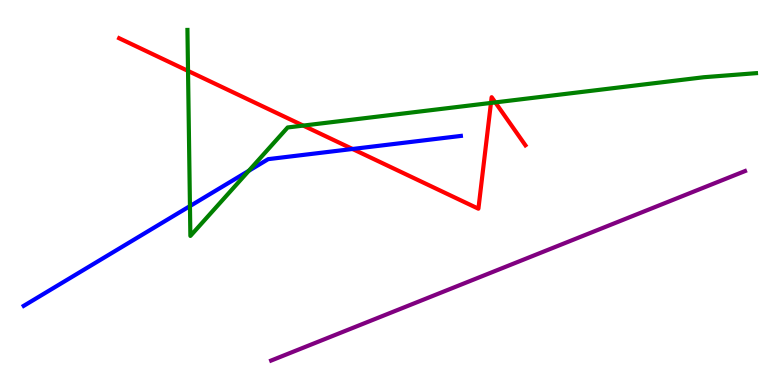[{'lines': ['blue', 'red'], 'intersections': [{'x': 4.55, 'y': 6.13}]}, {'lines': ['green', 'red'], 'intersections': [{'x': 2.43, 'y': 8.16}, {'x': 3.91, 'y': 6.74}, {'x': 6.33, 'y': 7.33}, {'x': 6.39, 'y': 7.34}]}, {'lines': ['purple', 'red'], 'intersections': []}, {'lines': ['blue', 'green'], 'intersections': [{'x': 2.45, 'y': 4.65}, {'x': 3.21, 'y': 5.56}]}, {'lines': ['blue', 'purple'], 'intersections': []}, {'lines': ['green', 'purple'], 'intersections': []}]